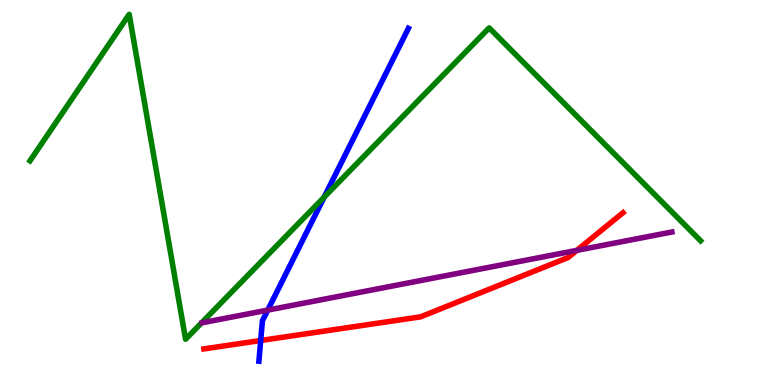[{'lines': ['blue', 'red'], 'intersections': [{'x': 3.36, 'y': 1.16}]}, {'lines': ['green', 'red'], 'intersections': []}, {'lines': ['purple', 'red'], 'intersections': [{'x': 7.44, 'y': 3.5}]}, {'lines': ['blue', 'green'], 'intersections': [{'x': 4.18, 'y': 4.88}]}, {'lines': ['blue', 'purple'], 'intersections': [{'x': 3.45, 'y': 1.95}]}, {'lines': ['green', 'purple'], 'intersections': []}]